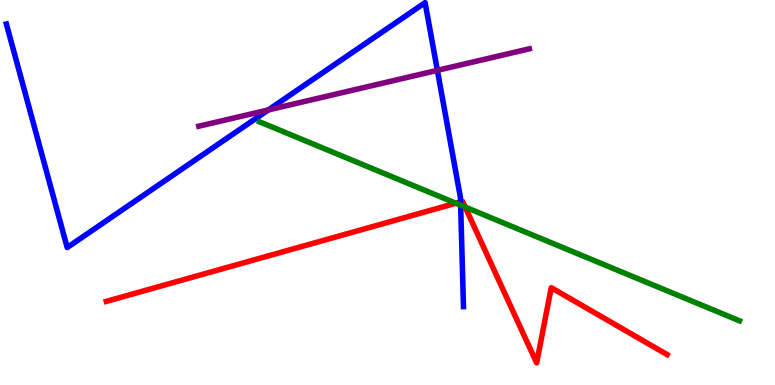[{'lines': ['blue', 'red'], 'intersections': [{'x': 5.94, 'y': 4.76}]}, {'lines': ['green', 'red'], 'intersections': [{'x': 5.88, 'y': 4.72}, {'x': 6.0, 'y': 4.62}]}, {'lines': ['purple', 'red'], 'intersections': []}, {'lines': ['blue', 'green'], 'intersections': [{'x': 5.94, 'y': 4.67}]}, {'lines': ['blue', 'purple'], 'intersections': [{'x': 3.46, 'y': 7.14}, {'x': 5.64, 'y': 8.17}]}, {'lines': ['green', 'purple'], 'intersections': []}]